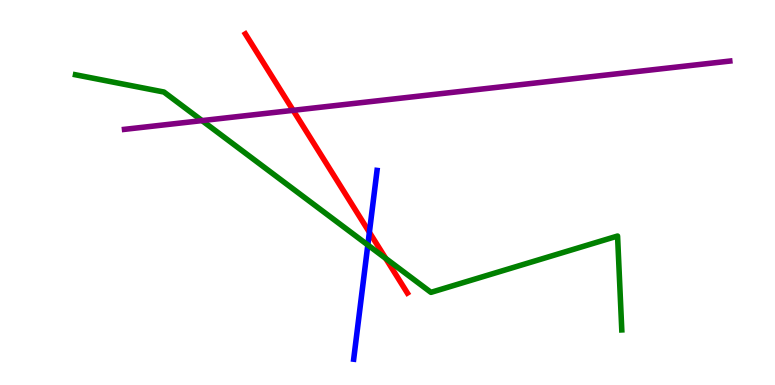[{'lines': ['blue', 'red'], 'intersections': [{'x': 4.77, 'y': 3.97}]}, {'lines': ['green', 'red'], 'intersections': [{'x': 4.98, 'y': 3.29}]}, {'lines': ['purple', 'red'], 'intersections': [{'x': 3.78, 'y': 7.13}]}, {'lines': ['blue', 'green'], 'intersections': [{'x': 4.75, 'y': 3.64}]}, {'lines': ['blue', 'purple'], 'intersections': []}, {'lines': ['green', 'purple'], 'intersections': [{'x': 2.61, 'y': 6.87}]}]